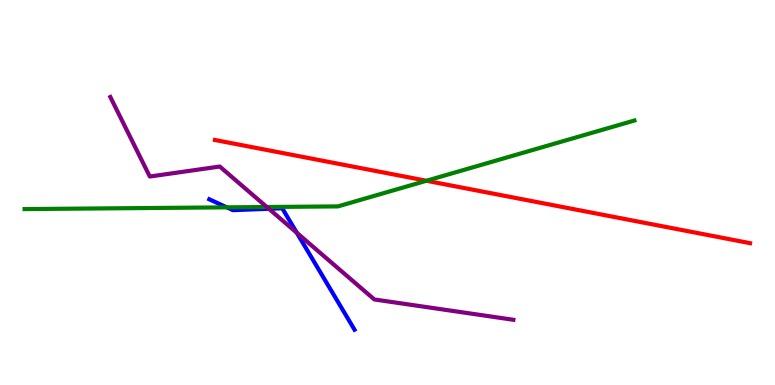[{'lines': ['blue', 'red'], 'intersections': []}, {'lines': ['green', 'red'], 'intersections': [{'x': 5.5, 'y': 5.3}]}, {'lines': ['purple', 'red'], 'intersections': []}, {'lines': ['blue', 'green'], 'intersections': [{'x': 2.93, 'y': 4.61}]}, {'lines': ['blue', 'purple'], 'intersections': [{'x': 3.47, 'y': 4.58}, {'x': 3.83, 'y': 3.95}]}, {'lines': ['green', 'purple'], 'intersections': [{'x': 3.44, 'y': 4.62}]}]